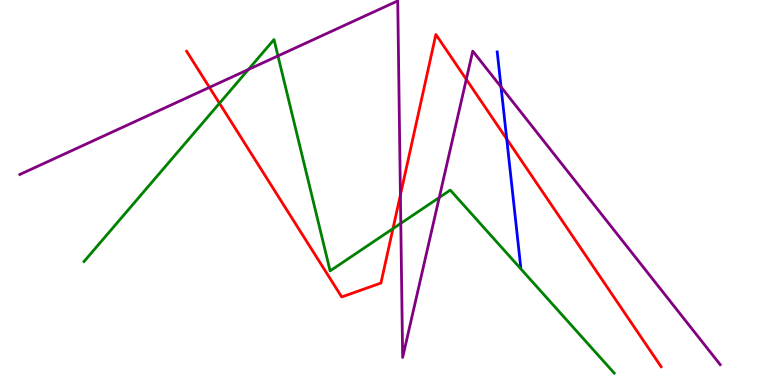[{'lines': ['blue', 'red'], 'intersections': [{'x': 6.54, 'y': 6.39}]}, {'lines': ['green', 'red'], 'intersections': [{'x': 2.83, 'y': 7.32}, {'x': 5.07, 'y': 4.06}]}, {'lines': ['purple', 'red'], 'intersections': [{'x': 2.7, 'y': 7.73}, {'x': 5.17, 'y': 4.94}, {'x': 6.02, 'y': 7.94}]}, {'lines': ['blue', 'green'], 'intersections': []}, {'lines': ['blue', 'purple'], 'intersections': [{'x': 6.47, 'y': 7.74}]}, {'lines': ['green', 'purple'], 'intersections': [{'x': 3.2, 'y': 8.19}, {'x': 3.59, 'y': 8.55}, {'x': 5.17, 'y': 4.2}, {'x': 5.67, 'y': 4.87}]}]